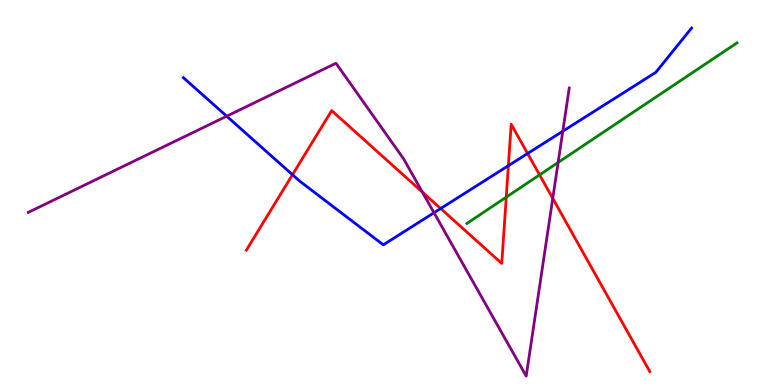[{'lines': ['blue', 'red'], 'intersections': [{'x': 3.77, 'y': 5.46}, {'x': 5.69, 'y': 4.58}, {'x': 6.56, 'y': 5.7}, {'x': 6.81, 'y': 6.01}]}, {'lines': ['green', 'red'], 'intersections': [{'x': 6.53, 'y': 4.88}, {'x': 6.96, 'y': 5.46}]}, {'lines': ['purple', 'red'], 'intersections': [{'x': 5.45, 'y': 5.01}, {'x': 7.13, 'y': 4.85}]}, {'lines': ['blue', 'green'], 'intersections': []}, {'lines': ['blue', 'purple'], 'intersections': [{'x': 2.93, 'y': 6.98}, {'x': 5.6, 'y': 4.47}, {'x': 7.26, 'y': 6.59}]}, {'lines': ['green', 'purple'], 'intersections': [{'x': 7.2, 'y': 5.78}]}]